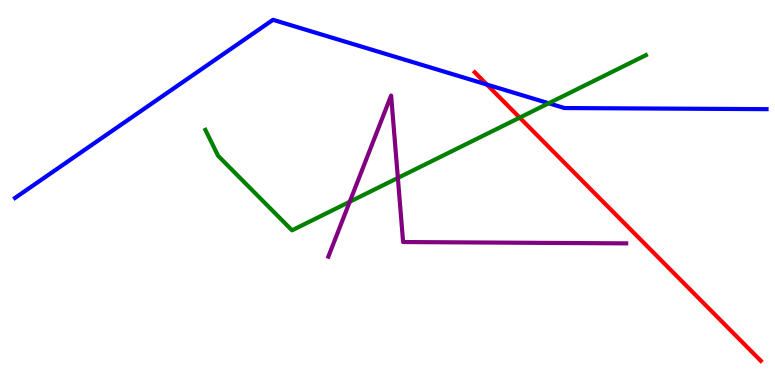[{'lines': ['blue', 'red'], 'intersections': [{'x': 6.28, 'y': 7.8}]}, {'lines': ['green', 'red'], 'intersections': [{'x': 6.71, 'y': 6.94}]}, {'lines': ['purple', 'red'], 'intersections': []}, {'lines': ['blue', 'green'], 'intersections': [{'x': 7.08, 'y': 7.32}]}, {'lines': ['blue', 'purple'], 'intersections': []}, {'lines': ['green', 'purple'], 'intersections': [{'x': 4.51, 'y': 4.76}, {'x': 5.13, 'y': 5.38}]}]